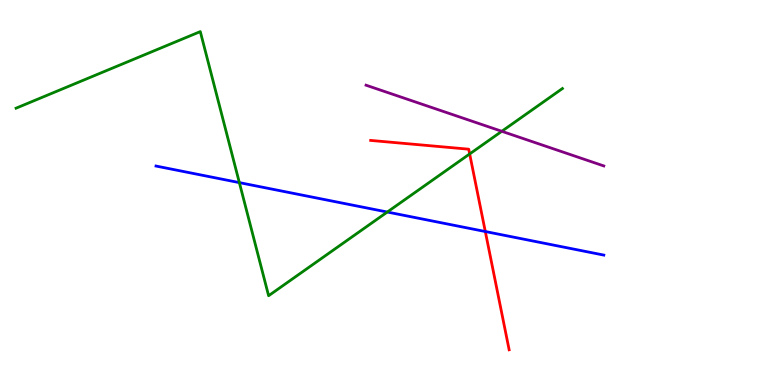[{'lines': ['blue', 'red'], 'intersections': [{'x': 6.26, 'y': 3.99}]}, {'lines': ['green', 'red'], 'intersections': [{'x': 6.06, 'y': 6.0}]}, {'lines': ['purple', 'red'], 'intersections': []}, {'lines': ['blue', 'green'], 'intersections': [{'x': 3.09, 'y': 5.26}, {'x': 5.0, 'y': 4.49}]}, {'lines': ['blue', 'purple'], 'intersections': []}, {'lines': ['green', 'purple'], 'intersections': [{'x': 6.47, 'y': 6.59}]}]